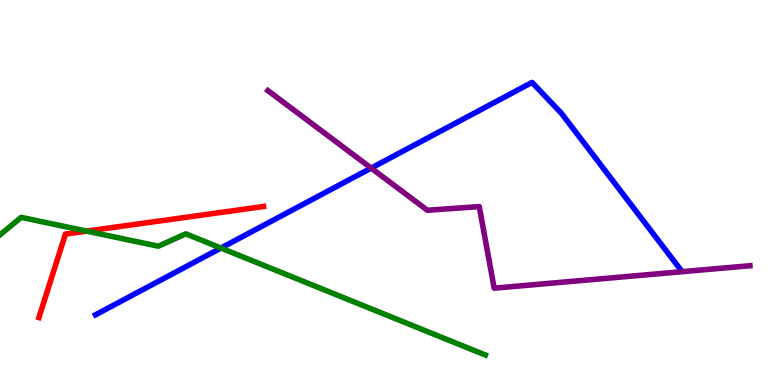[{'lines': ['blue', 'red'], 'intersections': []}, {'lines': ['green', 'red'], 'intersections': [{'x': 1.12, 'y': 4.0}]}, {'lines': ['purple', 'red'], 'intersections': []}, {'lines': ['blue', 'green'], 'intersections': [{'x': 2.85, 'y': 3.56}]}, {'lines': ['blue', 'purple'], 'intersections': [{'x': 4.79, 'y': 5.63}]}, {'lines': ['green', 'purple'], 'intersections': []}]